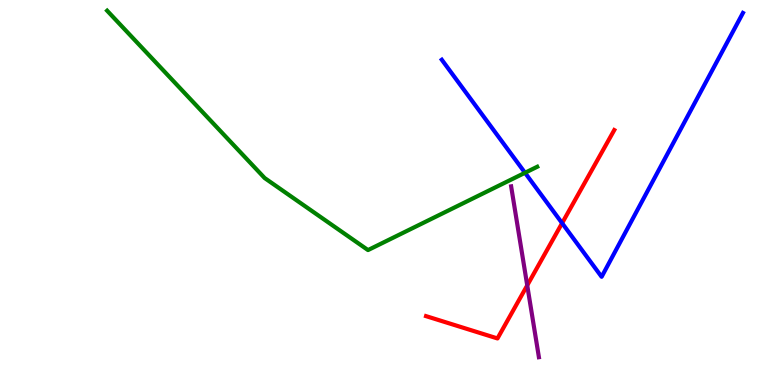[{'lines': ['blue', 'red'], 'intersections': [{'x': 7.25, 'y': 4.2}]}, {'lines': ['green', 'red'], 'intersections': []}, {'lines': ['purple', 'red'], 'intersections': [{'x': 6.8, 'y': 2.59}]}, {'lines': ['blue', 'green'], 'intersections': [{'x': 6.77, 'y': 5.51}]}, {'lines': ['blue', 'purple'], 'intersections': []}, {'lines': ['green', 'purple'], 'intersections': []}]